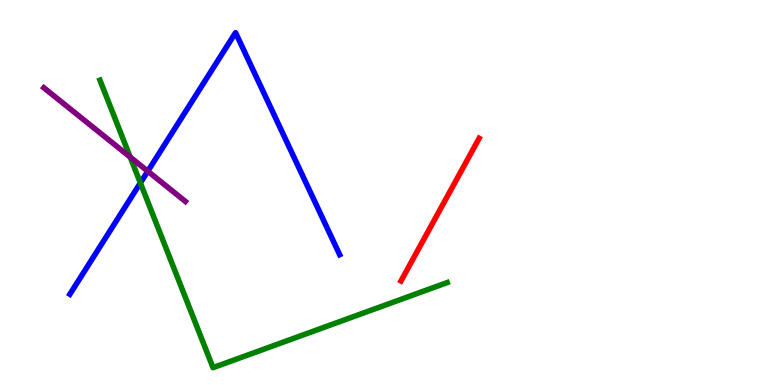[{'lines': ['blue', 'red'], 'intersections': []}, {'lines': ['green', 'red'], 'intersections': []}, {'lines': ['purple', 'red'], 'intersections': []}, {'lines': ['blue', 'green'], 'intersections': [{'x': 1.81, 'y': 5.25}]}, {'lines': ['blue', 'purple'], 'intersections': [{'x': 1.91, 'y': 5.55}]}, {'lines': ['green', 'purple'], 'intersections': [{'x': 1.68, 'y': 5.92}]}]